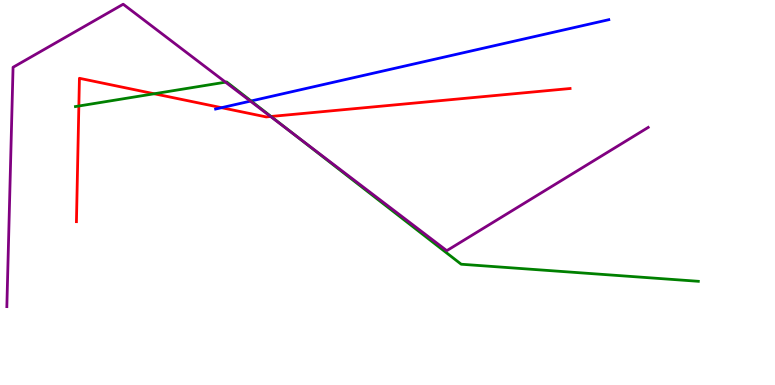[{'lines': ['blue', 'red'], 'intersections': [{'x': 2.86, 'y': 7.2}]}, {'lines': ['green', 'red'], 'intersections': [{'x': 1.02, 'y': 7.25}, {'x': 1.99, 'y': 7.56}, {'x': 3.5, 'y': 6.97}]}, {'lines': ['purple', 'red'], 'intersections': [{'x': 3.49, 'y': 6.97}]}, {'lines': ['blue', 'green'], 'intersections': [{'x': 3.24, 'y': 7.38}]}, {'lines': ['blue', 'purple'], 'intersections': [{'x': 3.23, 'y': 7.37}]}, {'lines': ['green', 'purple'], 'intersections': [{'x': 2.91, 'y': 7.87}, {'x': 3.8, 'y': 6.5}]}]